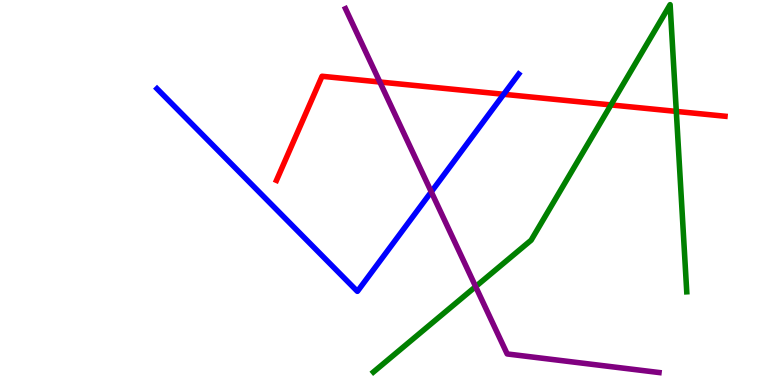[{'lines': ['blue', 'red'], 'intersections': [{'x': 6.5, 'y': 7.55}]}, {'lines': ['green', 'red'], 'intersections': [{'x': 7.88, 'y': 7.27}, {'x': 8.73, 'y': 7.11}]}, {'lines': ['purple', 'red'], 'intersections': [{'x': 4.9, 'y': 7.87}]}, {'lines': ['blue', 'green'], 'intersections': []}, {'lines': ['blue', 'purple'], 'intersections': [{'x': 5.56, 'y': 5.02}]}, {'lines': ['green', 'purple'], 'intersections': [{'x': 6.14, 'y': 2.56}]}]